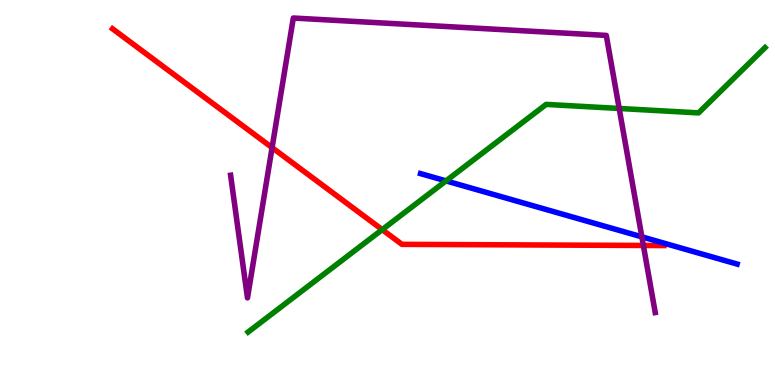[{'lines': ['blue', 'red'], 'intersections': []}, {'lines': ['green', 'red'], 'intersections': [{'x': 4.93, 'y': 4.04}]}, {'lines': ['purple', 'red'], 'intersections': [{'x': 3.51, 'y': 6.17}, {'x': 8.3, 'y': 3.62}]}, {'lines': ['blue', 'green'], 'intersections': [{'x': 5.76, 'y': 5.3}]}, {'lines': ['blue', 'purple'], 'intersections': [{'x': 8.28, 'y': 3.85}]}, {'lines': ['green', 'purple'], 'intersections': [{'x': 7.99, 'y': 7.18}]}]